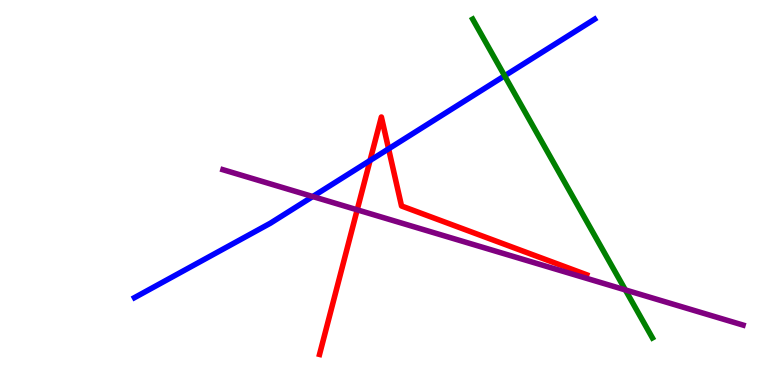[{'lines': ['blue', 'red'], 'intersections': [{'x': 4.77, 'y': 5.83}, {'x': 5.01, 'y': 6.13}]}, {'lines': ['green', 'red'], 'intersections': []}, {'lines': ['purple', 'red'], 'intersections': [{'x': 4.61, 'y': 4.55}]}, {'lines': ['blue', 'green'], 'intersections': [{'x': 6.51, 'y': 8.03}]}, {'lines': ['blue', 'purple'], 'intersections': [{'x': 4.04, 'y': 4.9}]}, {'lines': ['green', 'purple'], 'intersections': [{'x': 8.07, 'y': 2.47}]}]